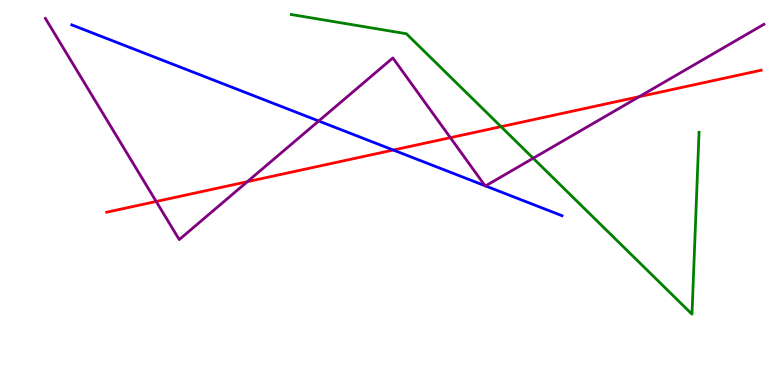[{'lines': ['blue', 'red'], 'intersections': [{'x': 5.07, 'y': 6.1}]}, {'lines': ['green', 'red'], 'intersections': [{'x': 6.46, 'y': 6.71}]}, {'lines': ['purple', 'red'], 'intersections': [{'x': 2.02, 'y': 4.77}, {'x': 3.19, 'y': 5.28}, {'x': 5.81, 'y': 6.42}, {'x': 8.25, 'y': 7.49}]}, {'lines': ['blue', 'green'], 'intersections': []}, {'lines': ['blue', 'purple'], 'intersections': [{'x': 4.11, 'y': 6.86}, {'x': 6.26, 'y': 5.18}, {'x': 6.26, 'y': 5.17}]}, {'lines': ['green', 'purple'], 'intersections': [{'x': 6.88, 'y': 5.89}]}]